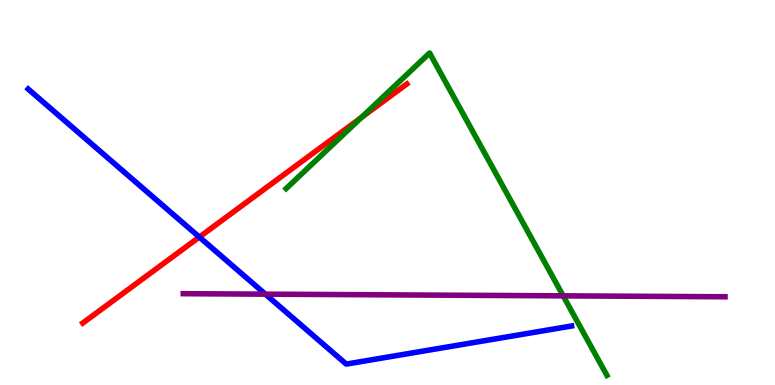[{'lines': ['blue', 'red'], 'intersections': [{'x': 2.57, 'y': 3.84}]}, {'lines': ['green', 'red'], 'intersections': [{'x': 4.66, 'y': 6.95}]}, {'lines': ['purple', 'red'], 'intersections': []}, {'lines': ['blue', 'green'], 'intersections': []}, {'lines': ['blue', 'purple'], 'intersections': [{'x': 3.42, 'y': 2.36}]}, {'lines': ['green', 'purple'], 'intersections': [{'x': 7.27, 'y': 2.32}]}]